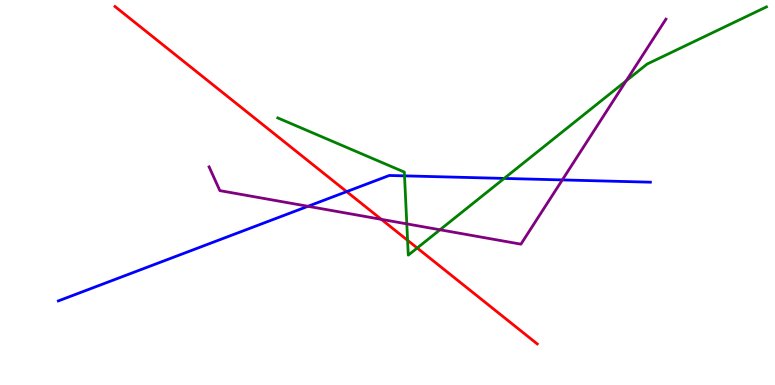[{'lines': ['blue', 'red'], 'intersections': [{'x': 4.47, 'y': 5.02}]}, {'lines': ['green', 'red'], 'intersections': [{'x': 5.26, 'y': 3.76}, {'x': 5.38, 'y': 3.56}]}, {'lines': ['purple', 'red'], 'intersections': [{'x': 4.92, 'y': 4.3}]}, {'lines': ['blue', 'green'], 'intersections': [{'x': 5.22, 'y': 5.43}, {'x': 6.51, 'y': 5.37}]}, {'lines': ['blue', 'purple'], 'intersections': [{'x': 3.97, 'y': 4.64}, {'x': 7.26, 'y': 5.33}]}, {'lines': ['green', 'purple'], 'intersections': [{'x': 5.25, 'y': 4.19}, {'x': 5.68, 'y': 4.03}, {'x': 8.08, 'y': 7.9}]}]